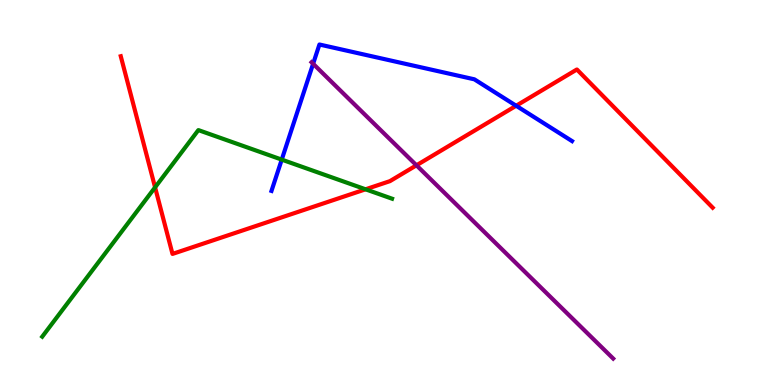[{'lines': ['blue', 'red'], 'intersections': [{'x': 6.66, 'y': 7.25}]}, {'lines': ['green', 'red'], 'intersections': [{'x': 2.0, 'y': 5.13}, {'x': 4.72, 'y': 5.08}]}, {'lines': ['purple', 'red'], 'intersections': [{'x': 5.37, 'y': 5.71}]}, {'lines': ['blue', 'green'], 'intersections': [{'x': 3.64, 'y': 5.85}]}, {'lines': ['blue', 'purple'], 'intersections': [{'x': 4.04, 'y': 8.34}]}, {'lines': ['green', 'purple'], 'intersections': []}]